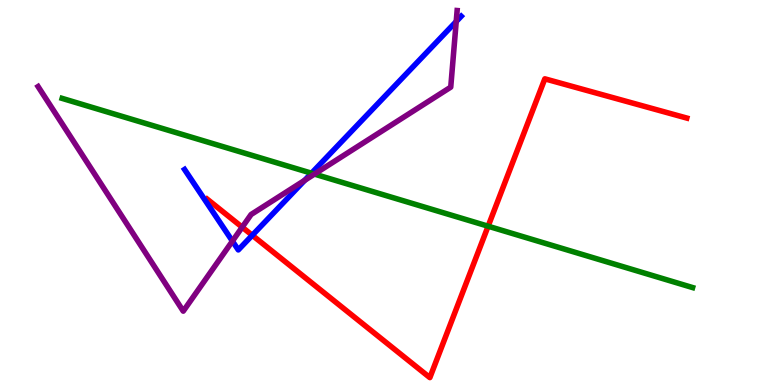[{'lines': ['blue', 'red'], 'intersections': [{'x': 3.26, 'y': 3.89}]}, {'lines': ['green', 'red'], 'intersections': [{'x': 6.3, 'y': 4.12}]}, {'lines': ['purple', 'red'], 'intersections': [{'x': 3.12, 'y': 4.1}]}, {'lines': ['blue', 'green'], 'intersections': [{'x': 4.02, 'y': 5.5}]}, {'lines': ['blue', 'purple'], 'intersections': [{'x': 3.0, 'y': 3.74}, {'x': 3.93, 'y': 5.32}, {'x': 5.89, 'y': 9.44}]}, {'lines': ['green', 'purple'], 'intersections': [{'x': 4.06, 'y': 5.48}]}]